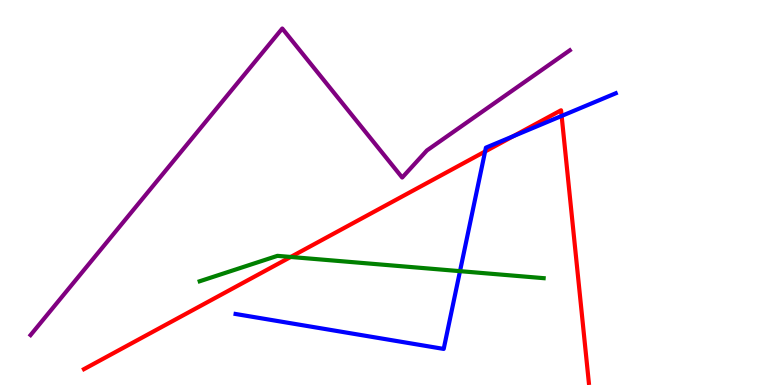[{'lines': ['blue', 'red'], 'intersections': [{'x': 6.26, 'y': 6.07}, {'x': 6.62, 'y': 6.46}, {'x': 7.25, 'y': 6.99}]}, {'lines': ['green', 'red'], 'intersections': [{'x': 3.75, 'y': 3.33}]}, {'lines': ['purple', 'red'], 'intersections': []}, {'lines': ['blue', 'green'], 'intersections': [{'x': 5.94, 'y': 2.96}]}, {'lines': ['blue', 'purple'], 'intersections': []}, {'lines': ['green', 'purple'], 'intersections': []}]